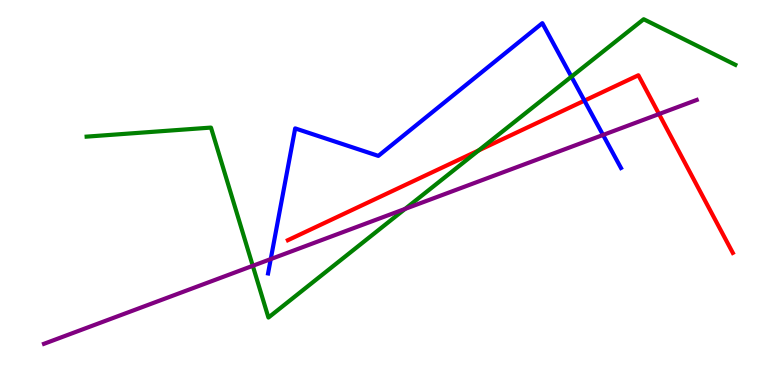[{'lines': ['blue', 'red'], 'intersections': [{'x': 7.54, 'y': 7.39}]}, {'lines': ['green', 'red'], 'intersections': [{'x': 6.18, 'y': 6.09}]}, {'lines': ['purple', 'red'], 'intersections': [{'x': 8.5, 'y': 7.04}]}, {'lines': ['blue', 'green'], 'intersections': [{'x': 7.37, 'y': 8.01}]}, {'lines': ['blue', 'purple'], 'intersections': [{'x': 3.49, 'y': 3.27}, {'x': 7.78, 'y': 6.49}]}, {'lines': ['green', 'purple'], 'intersections': [{'x': 3.26, 'y': 3.1}, {'x': 5.23, 'y': 4.57}]}]